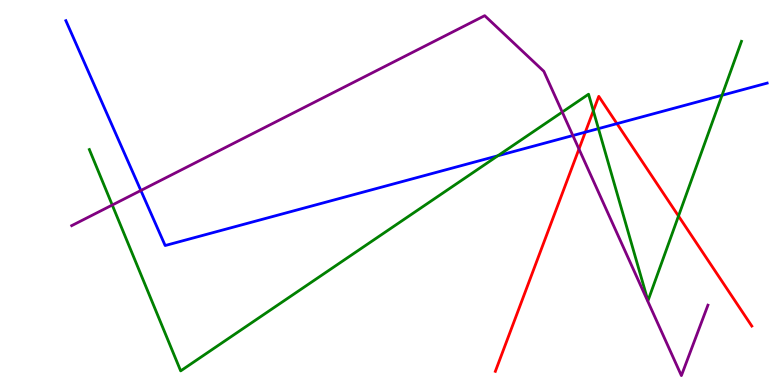[{'lines': ['blue', 'red'], 'intersections': [{'x': 7.55, 'y': 6.57}, {'x': 7.96, 'y': 6.79}]}, {'lines': ['green', 'red'], 'intersections': [{'x': 7.66, 'y': 7.12}, {'x': 8.75, 'y': 4.39}]}, {'lines': ['purple', 'red'], 'intersections': [{'x': 7.47, 'y': 6.13}]}, {'lines': ['blue', 'green'], 'intersections': [{'x': 6.42, 'y': 5.95}, {'x': 7.72, 'y': 6.66}, {'x': 9.32, 'y': 7.52}]}, {'lines': ['blue', 'purple'], 'intersections': [{'x': 1.82, 'y': 5.05}, {'x': 7.39, 'y': 6.48}]}, {'lines': ['green', 'purple'], 'intersections': [{'x': 1.45, 'y': 4.67}, {'x': 7.25, 'y': 7.09}]}]